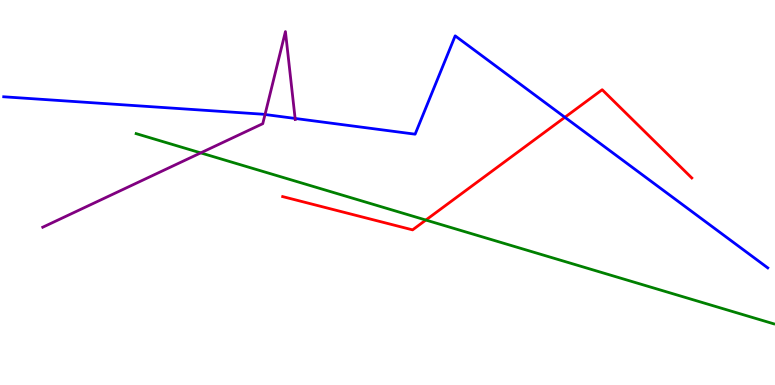[{'lines': ['blue', 'red'], 'intersections': [{'x': 7.29, 'y': 6.95}]}, {'lines': ['green', 'red'], 'intersections': [{'x': 5.49, 'y': 4.28}]}, {'lines': ['purple', 'red'], 'intersections': []}, {'lines': ['blue', 'green'], 'intersections': []}, {'lines': ['blue', 'purple'], 'intersections': [{'x': 3.42, 'y': 7.03}, {'x': 3.81, 'y': 6.92}]}, {'lines': ['green', 'purple'], 'intersections': [{'x': 2.59, 'y': 6.03}]}]